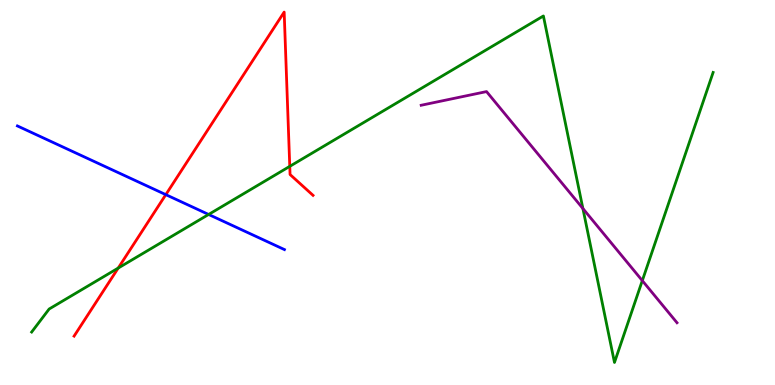[{'lines': ['blue', 'red'], 'intersections': [{'x': 2.14, 'y': 4.94}]}, {'lines': ['green', 'red'], 'intersections': [{'x': 1.53, 'y': 3.04}, {'x': 3.74, 'y': 5.68}]}, {'lines': ['purple', 'red'], 'intersections': []}, {'lines': ['blue', 'green'], 'intersections': [{'x': 2.69, 'y': 4.43}]}, {'lines': ['blue', 'purple'], 'intersections': []}, {'lines': ['green', 'purple'], 'intersections': [{'x': 7.52, 'y': 4.58}, {'x': 8.29, 'y': 2.71}]}]